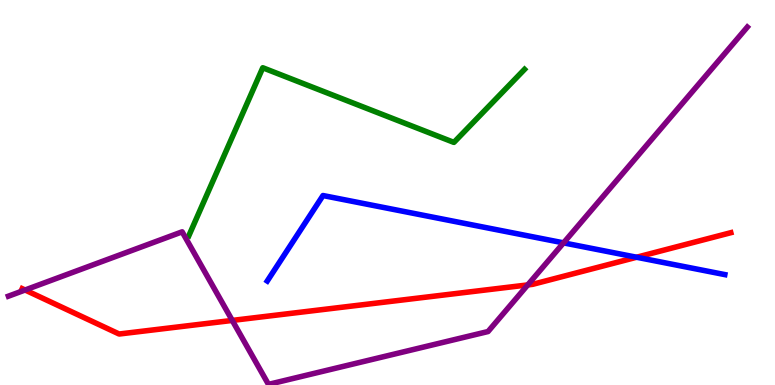[{'lines': ['blue', 'red'], 'intersections': [{'x': 8.21, 'y': 3.32}]}, {'lines': ['green', 'red'], 'intersections': []}, {'lines': ['purple', 'red'], 'intersections': [{'x': 0.324, 'y': 2.47}, {'x': 3.0, 'y': 1.68}, {'x': 6.81, 'y': 2.6}]}, {'lines': ['blue', 'green'], 'intersections': []}, {'lines': ['blue', 'purple'], 'intersections': [{'x': 7.27, 'y': 3.69}]}, {'lines': ['green', 'purple'], 'intersections': []}]